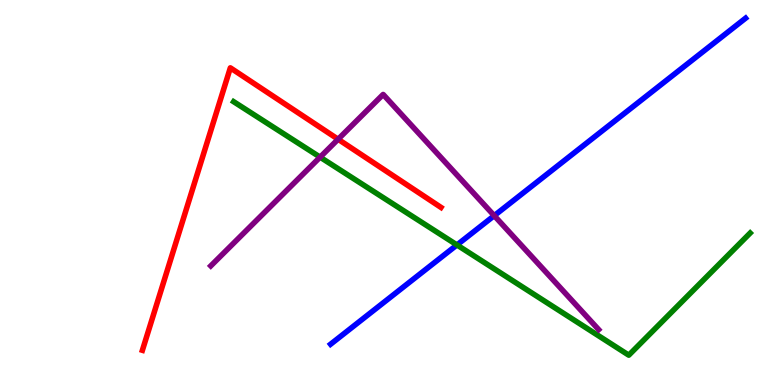[{'lines': ['blue', 'red'], 'intersections': []}, {'lines': ['green', 'red'], 'intersections': []}, {'lines': ['purple', 'red'], 'intersections': [{'x': 4.36, 'y': 6.38}]}, {'lines': ['blue', 'green'], 'intersections': [{'x': 5.9, 'y': 3.64}]}, {'lines': ['blue', 'purple'], 'intersections': [{'x': 6.38, 'y': 4.4}]}, {'lines': ['green', 'purple'], 'intersections': [{'x': 4.13, 'y': 5.92}]}]